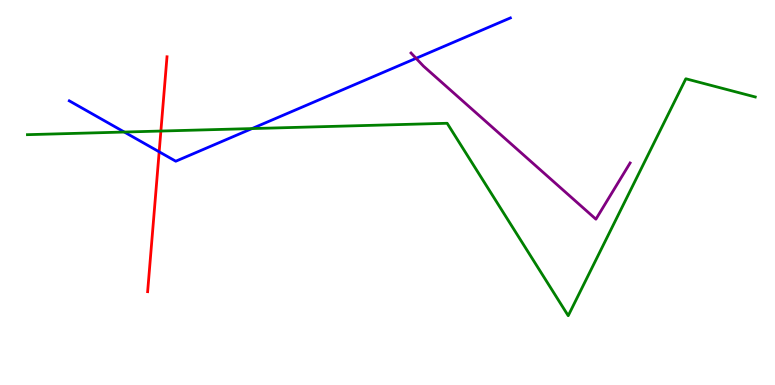[{'lines': ['blue', 'red'], 'intersections': [{'x': 2.05, 'y': 6.06}]}, {'lines': ['green', 'red'], 'intersections': [{'x': 2.08, 'y': 6.6}]}, {'lines': ['purple', 'red'], 'intersections': []}, {'lines': ['blue', 'green'], 'intersections': [{'x': 1.6, 'y': 6.57}, {'x': 3.25, 'y': 6.66}]}, {'lines': ['blue', 'purple'], 'intersections': [{'x': 5.37, 'y': 8.49}]}, {'lines': ['green', 'purple'], 'intersections': []}]